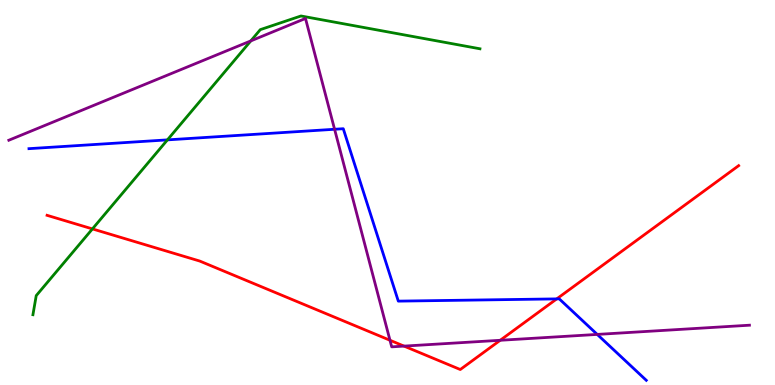[{'lines': ['blue', 'red'], 'intersections': [{'x': 7.18, 'y': 2.24}]}, {'lines': ['green', 'red'], 'intersections': [{'x': 1.19, 'y': 4.05}]}, {'lines': ['purple', 'red'], 'intersections': [{'x': 5.03, 'y': 1.16}, {'x': 5.21, 'y': 1.01}, {'x': 6.45, 'y': 1.16}]}, {'lines': ['blue', 'green'], 'intersections': [{'x': 2.16, 'y': 6.37}]}, {'lines': ['blue', 'purple'], 'intersections': [{'x': 4.32, 'y': 6.64}, {'x': 7.71, 'y': 1.31}]}, {'lines': ['green', 'purple'], 'intersections': [{'x': 3.24, 'y': 8.94}]}]